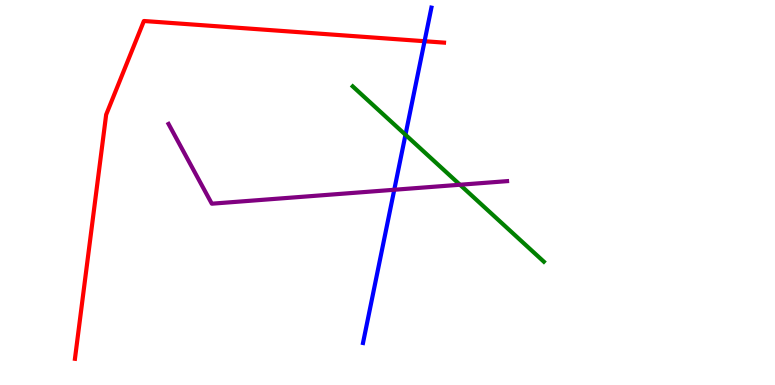[{'lines': ['blue', 'red'], 'intersections': [{'x': 5.48, 'y': 8.93}]}, {'lines': ['green', 'red'], 'intersections': []}, {'lines': ['purple', 'red'], 'intersections': []}, {'lines': ['blue', 'green'], 'intersections': [{'x': 5.23, 'y': 6.5}]}, {'lines': ['blue', 'purple'], 'intersections': [{'x': 5.09, 'y': 5.07}]}, {'lines': ['green', 'purple'], 'intersections': [{'x': 5.94, 'y': 5.2}]}]